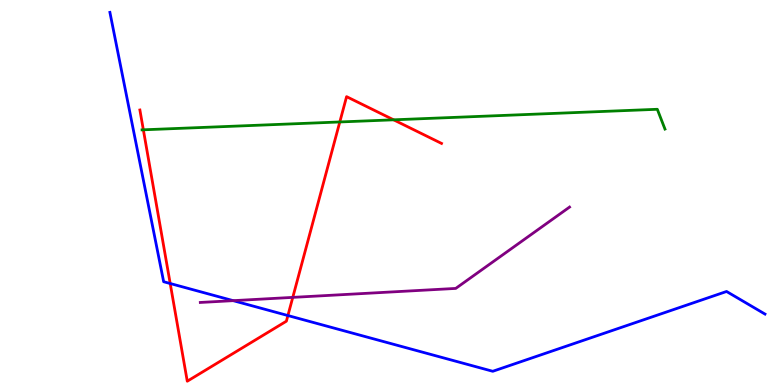[{'lines': ['blue', 'red'], 'intersections': [{'x': 2.2, 'y': 2.64}, {'x': 3.71, 'y': 1.8}]}, {'lines': ['green', 'red'], 'intersections': [{'x': 1.85, 'y': 6.63}, {'x': 4.38, 'y': 6.83}, {'x': 5.08, 'y': 6.89}]}, {'lines': ['purple', 'red'], 'intersections': [{'x': 3.78, 'y': 2.28}]}, {'lines': ['blue', 'green'], 'intersections': []}, {'lines': ['blue', 'purple'], 'intersections': [{'x': 3.01, 'y': 2.19}]}, {'lines': ['green', 'purple'], 'intersections': []}]